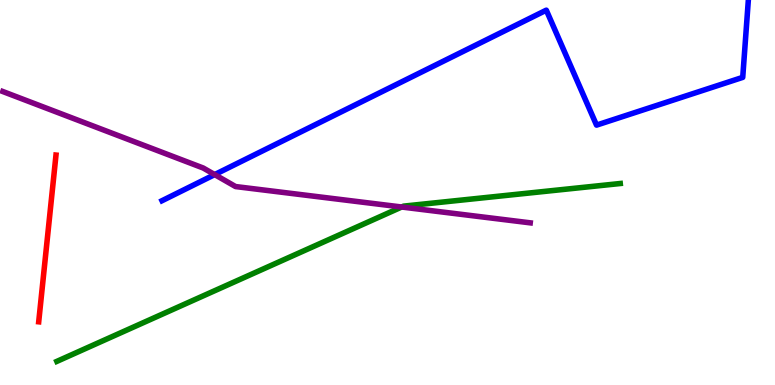[{'lines': ['blue', 'red'], 'intersections': []}, {'lines': ['green', 'red'], 'intersections': []}, {'lines': ['purple', 'red'], 'intersections': []}, {'lines': ['blue', 'green'], 'intersections': []}, {'lines': ['blue', 'purple'], 'intersections': [{'x': 2.77, 'y': 5.47}]}, {'lines': ['green', 'purple'], 'intersections': [{'x': 5.18, 'y': 4.62}]}]